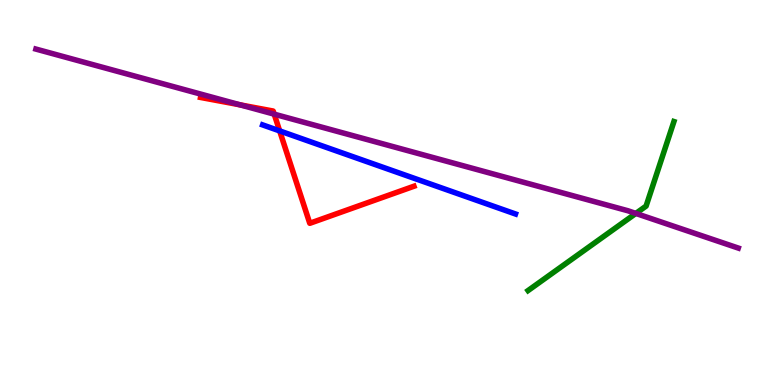[{'lines': ['blue', 'red'], 'intersections': [{'x': 3.61, 'y': 6.6}]}, {'lines': ['green', 'red'], 'intersections': []}, {'lines': ['purple', 'red'], 'intersections': [{'x': 3.1, 'y': 7.28}, {'x': 3.54, 'y': 7.03}]}, {'lines': ['blue', 'green'], 'intersections': []}, {'lines': ['blue', 'purple'], 'intersections': []}, {'lines': ['green', 'purple'], 'intersections': [{'x': 8.2, 'y': 4.46}]}]